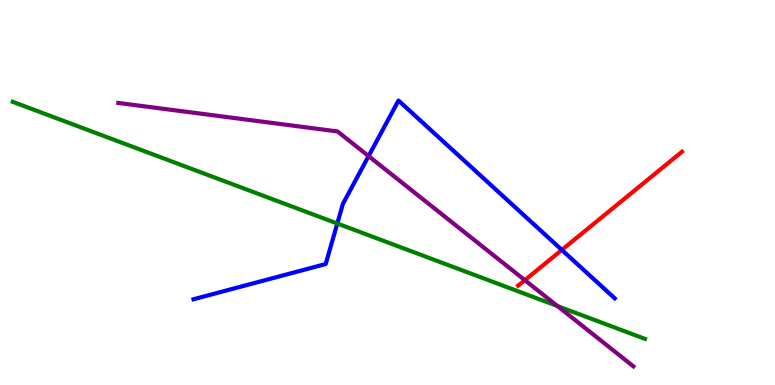[{'lines': ['blue', 'red'], 'intersections': [{'x': 7.25, 'y': 3.51}]}, {'lines': ['green', 'red'], 'intersections': []}, {'lines': ['purple', 'red'], 'intersections': [{'x': 6.77, 'y': 2.72}]}, {'lines': ['blue', 'green'], 'intersections': [{'x': 4.35, 'y': 4.19}]}, {'lines': ['blue', 'purple'], 'intersections': [{'x': 4.76, 'y': 5.95}]}, {'lines': ['green', 'purple'], 'intersections': [{'x': 7.19, 'y': 2.05}]}]